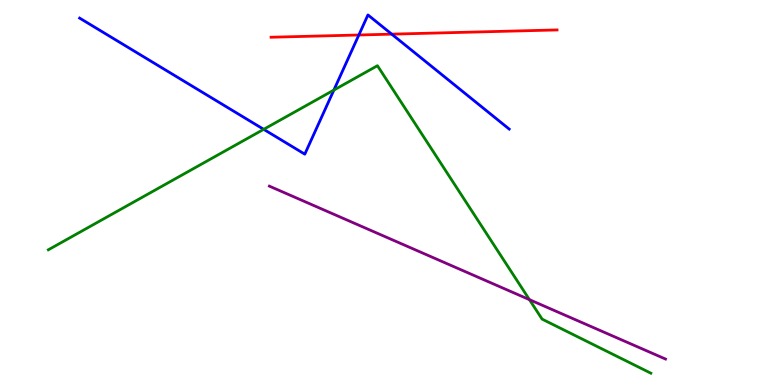[{'lines': ['blue', 'red'], 'intersections': [{'x': 4.63, 'y': 9.09}, {'x': 5.05, 'y': 9.11}]}, {'lines': ['green', 'red'], 'intersections': []}, {'lines': ['purple', 'red'], 'intersections': []}, {'lines': ['blue', 'green'], 'intersections': [{'x': 3.4, 'y': 6.64}, {'x': 4.31, 'y': 7.66}]}, {'lines': ['blue', 'purple'], 'intersections': []}, {'lines': ['green', 'purple'], 'intersections': [{'x': 6.83, 'y': 2.22}]}]